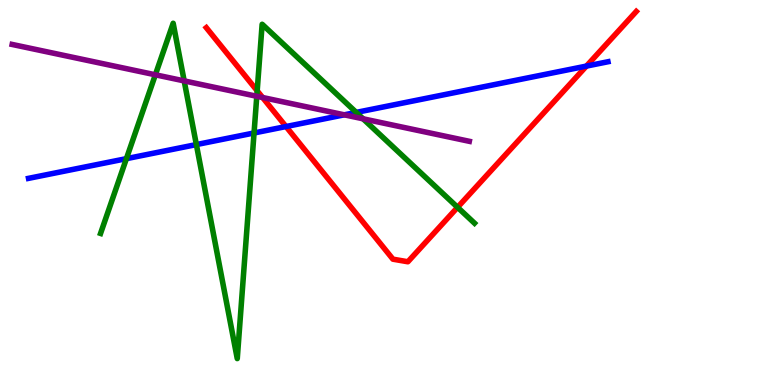[{'lines': ['blue', 'red'], 'intersections': [{'x': 3.69, 'y': 6.71}, {'x': 7.57, 'y': 8.28}]}, {'lines': ['green', 'red'], 'intersections': [{'x': 3.32, 'y': 7.64}, {'x': 5.9, 'y': 4.62}]}, {'lines': ['purple', 'red'], 'intersections': [{'x': 3.39, 'y': 7.47}]}, {'lines': ['blue', 'green'], 'intersections': [{'x': 1.63, 'y': 5.88}, {'x': 2.53, 'y': 6.24}, {'x': 3.28, 'y': 6.55}, {'x': 4.6, 'y': 7.08}]}, {'lines': ['blue', 'purple'], 'intersections': [{'x': 4.44, 'y': 7.02}]}, {'lines': ['green', 'purple'], 'intersections': [{'x': 2.0, 'y': 8.06}, {'x': 2.38, 'y': 7.9}, {'x': 3.31, 'y': 7.5}, {'x': 4.68, 'y': 6.91}]}]